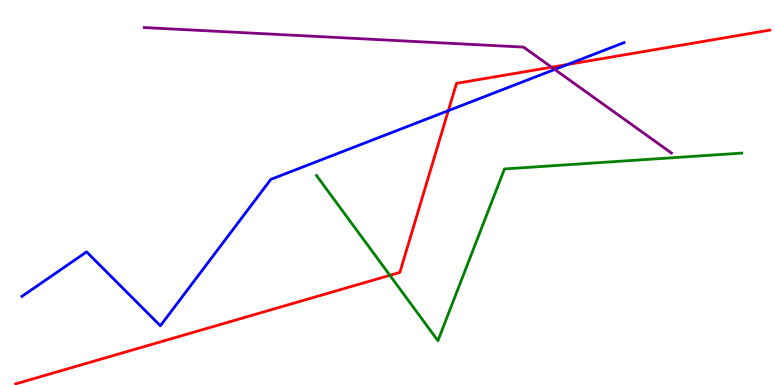[{'lines': ['blue', 'red'], 'intersections': [{'x': 5.78, 'y': 7.13}, {'x': 7.32, 'y': 8.32}]}, {'lines': ['green', 'red'], 'intersections': [{'x': 5.03, 'y': 2.85}]}, {'lines': ['purple', 'red'], 'intersections': [{'x': 7.12, 'y': 8.25}]}, {'lines': ['blue', 'green'], 'intersections': []}, {'lines': ['blue', 'purple'], 'intersections': [{'x': 7.16, 'y': 8.2}]}, {'lines': ['green', 'purple'], 'intersections': []}]